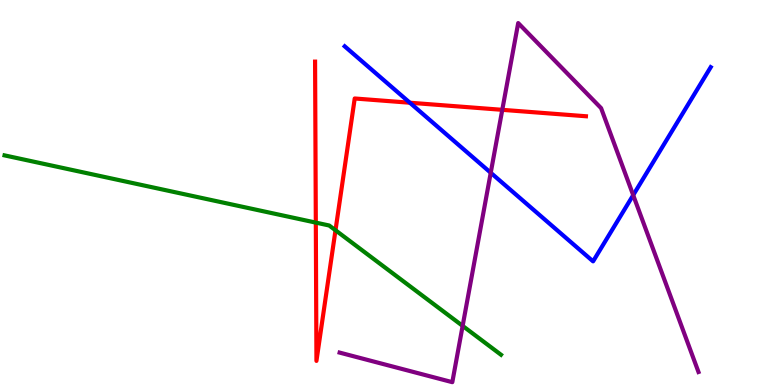[{'lines': ['blue', 'red'], 'intersections': [{'x': 5.29, 'y': 7.33}]}, {'lines': ['green', 'red'], 'intersections': [{'x': 4.07, 'y': 4.22}, {'x': 4.33, 'y': 4.02}]}, {'lines': ['purple', 'red'], 'intersections': [{'x': 6.48, 'y': 7.15}]}, {'lines': ['blue', 'green'], 'intersections': []}, {'lines': ['blue', 'purple'], 'intersections': [{'x': 6.33, 'y': 5.51}, {'x': 8.17, 'y': 4.93}]}, {'lines': ['green', 'purple'], 'intersections': [{'x': 5.97, 'y': 1.54}]}]